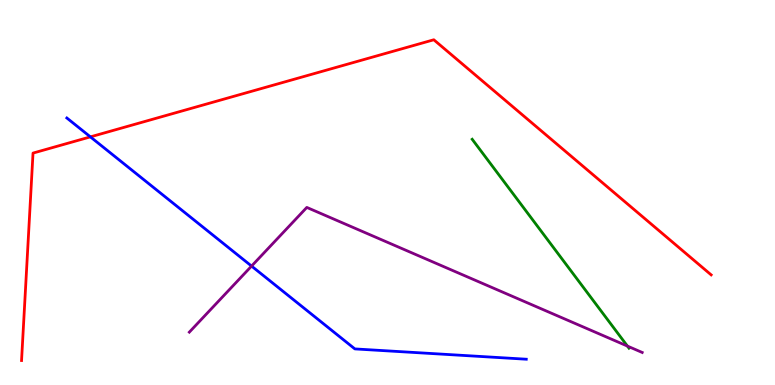[{'lines': ['blue', 'red'], 'intersections': [{'x': 1.17, 'y': 6.44}]}, {'lines': ['green', 'red'], 'intersections': []}, {'lines': ['purple', 'red'], 'intersections': []}, {'lines': ['blue', 'green'], 'intersections': []}, {'lines': ['blue', 'purple'], 'intersections': [{'x': 3.25, 'y': 3.09}]}, {'lines': ['green', 'purple'], 'intersections': [{'x': 8.1, 'y': 1.01}]}]